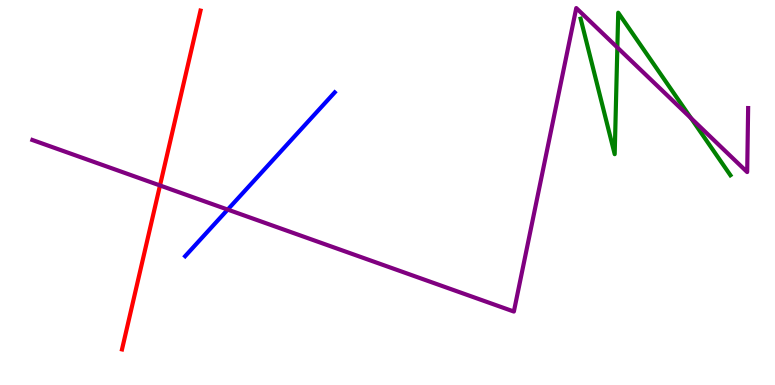[{'lines': ['blue', 'red'], 'intersections': []}, {'lines': ['green', 'red'], 'intersections': []}, {'lines': ['purple', 'red'], 'intersections': [{'x': 2.06, 'y': 5.18}]}, {'lines': ['blue', 'green'], 'intersections': []}, {'lines': ['blue', 'purple'], 'intersections': [{'x': 2.94, 'y': 4.56}]}, {'lines': ['green', 'purple'], 'intersections': [{'x': 7.97, 'y': 8.77}, {'x': 8.92, 'y': 6.93}]}]